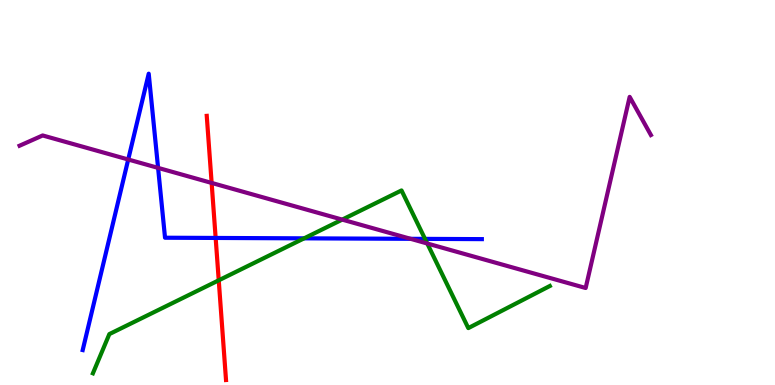[{'lines': ['blue', 'red'], 'intersections': [{'x': 2.78, 'y': 3.82}]}, {'lines': ['green', 'red'], 'intersections': [{'x': 2.82, 'y': 2.72}]}, {'lines': ['purple', 'red'], 'intersections': [{'x': 2.73, 'y': 5.25}]}, {'lines': ['blue', 'green'], 'intersections': [{'x': 3.92, 'y': 3.81}, {'x': 5.48, 'y': 3.8}]}, {'lines': ['blue', 'purple'], 'intersections': [{'x': 1.65, 'y': 5.86}, {'x': 2.04, 'y': 5.64}, {'x': 5.3, 'y': 3.8}]}, {'lines': ['green', 'purple'], 'intersections': [{'x': 4.42, 'y': 4.3}, {'x': 5.51, 'y': 3.68}]}]